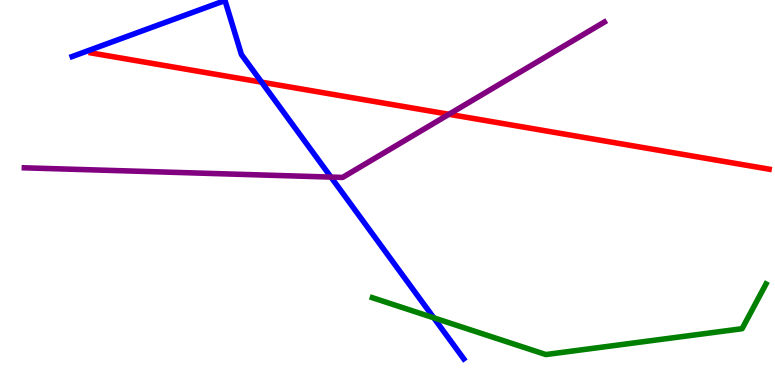[{'lines': ['blue', 'red'], 'intersections': [{'x': 3.38, 'y': 7.87}]}, {'lines': ['green', 'red'], 'intersections': []}, {'lines': ['purple', 'red'], 'intersections': [{'x': 5.79, 'y': 7.03}]}, {'lines': ['blue', 'green'], 'intersections': [{'x': 5.6, 'y': 1.74}]}, {'lines': ['blue', 'purple'], 'intersections': [{'x': 4.27, 'y': 5.4}]}, {'lines': ['green', 'purple'], 'intersections': []}]